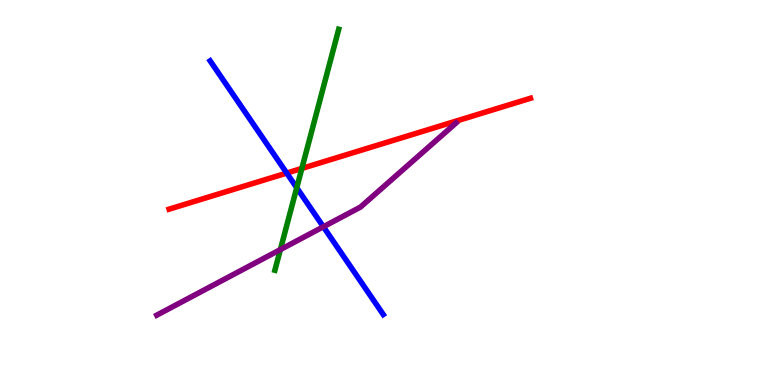[{'lines': ['blue', 'red'], 'intersections': [{'x': 3.7, 'y': 5.5}]}, {'lines': ['green', 'red'], 'intersections': [{'x': 3.89, 'y': 5.63}]}, {'lines': ['purple', 'red'], 'intersections': []}, {'lines': ['blue', 'green'], 'intersections': [{'x': 3.83, 'y': 5.12}]}, {'lines': ['blue', 'purple'], 'intersections': [{'x': 4.17, 'y': 4.11}]}, {'lines': ['green', 'purple'], 'intersections': [{'x': 3.62, 'y': 3.52}]}]